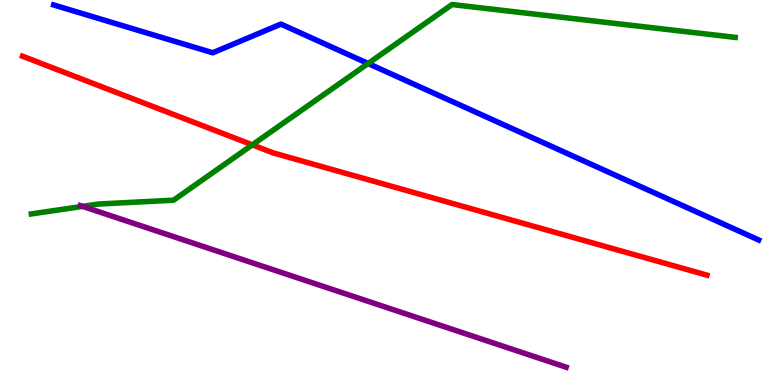[{'lines': ['blue', 'red'], 'intersections': []}, {'lines': ['green', 'red'], 'intersections': [{'x': 3.26, 'y': 6.24}]}, {'lines': ['purple', 'red'], 'intersections': []}, {'lines': ['blue', 'green'], 'intersections': [{'x': 4.75, 'y': 8.35}]}, {'lines': ['blue', 'purple'], 'intersections': []}, {'lines': ['green', 'purple'], 'intersections': [{'x': 1.07, 'y': 4.64}]}]